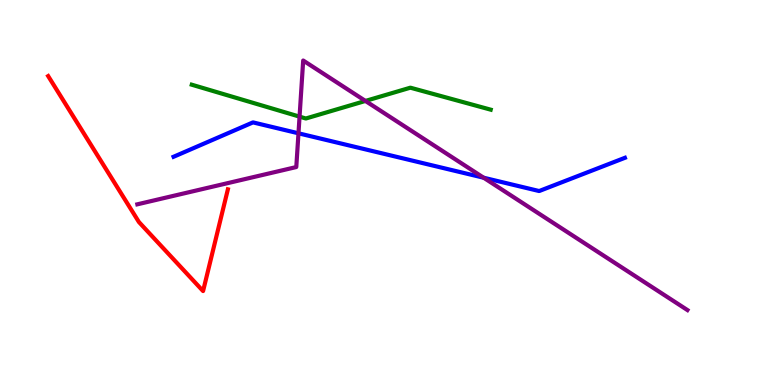[{'lines': ['blue', 'red'], 'intersections': []}, {'lines': ['green', 'red'], 'intersections': []}, {'lines': ['purple', 'red'], 'intersections': []}, {'lines': ['blue', 'green'], 'intersections': []}, {'lines': ['blue', 'purple'], 'intersections': [{'x': 3.85, 'y': 6.54}, {'x': 6.24, 'y': 5.38}]}, {'lines': ['green', 'purple'], 'intersections': [{'x': 3.87, 'y': 6.97}, {'x': 4.72, 'y': 7.38}]}]